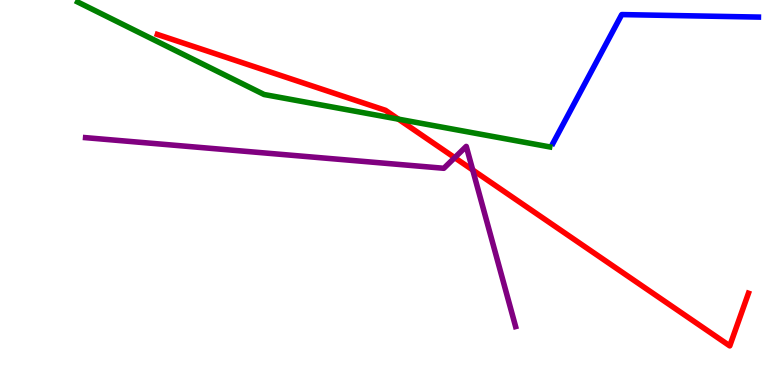[{'lines': ['blue', 'red'], 'intersections': []}, {'lines': ['green', 'red'], 'intersections': [{'x': 5.14, 'y': 6.91}]}, {'lines': ['purple', 'red'], 'intersections': [{'x': 5.87, 'y': 5.9}, {'x': 6.1, 'y': 5.58}]}, {'lines': ['blue', 'green'], 'intersections': []}, {'lines': ['blue', 'purple'], 'intersections': []}, {'lines': ['green', 'purple'], 'intersections': []}]